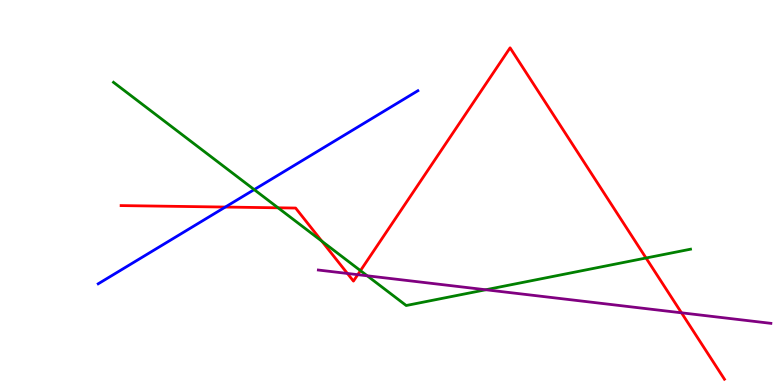[{'lines': ['blue', 'red'], 'intersections': [{'x': 2.91, 'y': 4.62}]}, {'lines': ['green', 'red'], 'intersections': [{'x': 3.59, 'y': 4.6}, {'x': 4.15, 'y': 3.74}, {'x': 4.65, 'y': 2.97}, {'x': 8.34, 'y': 3.3}]}, {'lines': ['purple', 'red'], 'intersections': [{'x': 4.48, 'y': 2.9}, {'x': 4.62, 'y': 2.87}, {'x': 8.79, 'y': 1.88}]}, {'lines': ['blue', 'green'], 'intersections': [{'x': 3.28, 'y': 5.08}]}, {'lines': ['blue', 'purple'], 'intersections': []}, {'lines': ['green', 'purple'], 'intersections': [{'x': 4.74, 'y': 2.84}, {'x': 6.27, 'y': 2.47}]}]